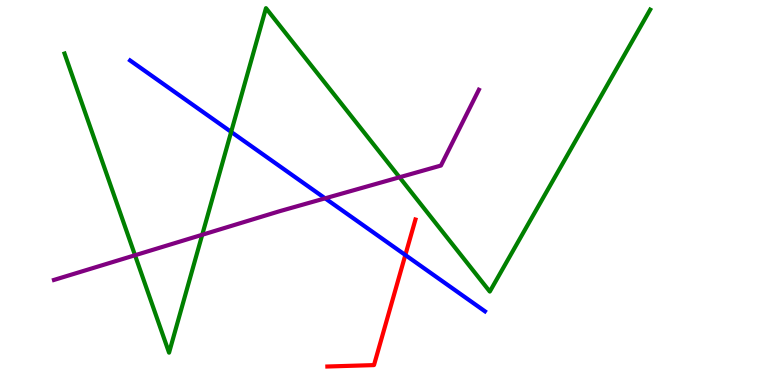[{'lines': ['blue', 'red'], 'intersections': [{'x': 5.23, 'y': 3.38}]}, {'lines': ['green', 'red'], 'intersections': []}, {'lines': ['purple', 'red'], 'intersections': []}, {'lines': ['blue', 'green'], 'intersections': [{'x': 2.98, 'y': 6.57}]}, {'lines': ['blue', 'purple'], 'intersections': [{'x': 4.2, 'y': 4.85}]}, {'lines': ['green', 'purple'], 'intersections': [{'x': 1.74, 'y': 3.37}, {'x': 2.61, 'y': 3.9}, {'x': 5.15, 'y': 5.4}]}]